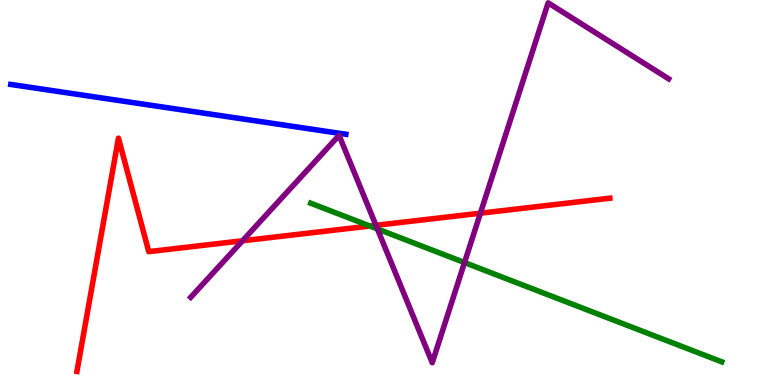[{'lines': ['blue', 'red'], 'intersections': []}, {'lines': ['green', 'red'], 'intersections': [{'x': 4.77, 'y': 4.13}]}, {'lines': ['purple', 'red'], 'intersections': [{'x': 3.13, 'y': 3.75}, {'x': 4.85, 'y': 4.15}, {'x': 6.2, 'y': 4.46}]}, {'lines': ['blue', 'green'], 'intersections': []}, {'lines': ['blue', 'purple'], 'intersections': []}, {'lines': ['green', 'purple'], 'intersections': [{'x': 4.87, 'y': 4.05}, {'x': 5.99, 'y': 3.18}]}]